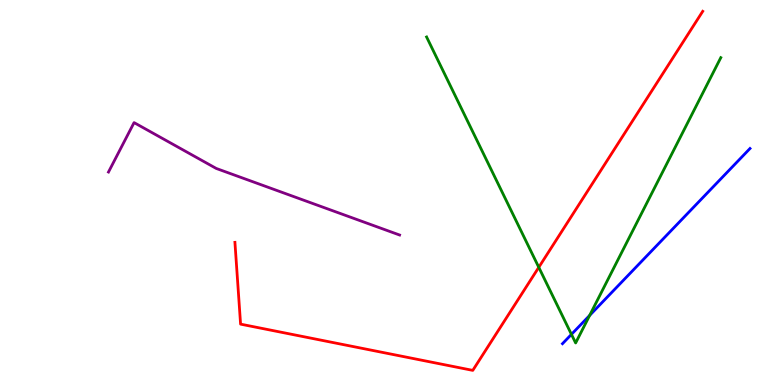[{'lines': ['blue', 'red'], 'intersections': []}, {'lines': ['green', 'red'], 'intersections': [{'x': 6.95, 'y': 3.06}]}, {'lines': ['purple', 'red'], 'intersections': []}, {'lines': ['blue', 'green'], 'intersections': [{'x': 7.37, 'y': 1.32}, {'x': 7.61, 'y': 1.81}]}, {'lines': ['blue', 'purple'], 'intersections': []}, {'lines': ['green', 'purple'], 'intersections': []}]